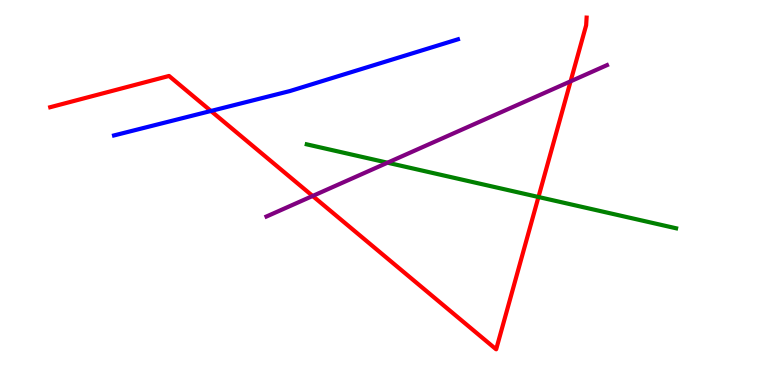[{'lines': ['blue', 'red'], 'intersections': [{'x': 2.72, 'y': 7.12}]}, {'lines': ['green', 'red'], 'intersections': [{'x': 6.95, 'y': 4.88}]}, {'lines': ['purple', 'red'], 'intersections': [{'x': 4.03, 'y': 4.91}, {'x': 7.36, 'y': 7.89}]}, {'lines': ['blue', 'green'], 'intersections': []}, {'lines': ['blue', 'purple'], 'intersections': []}, {'lines': ['green', 'purple'], 'intersections': [{'x': 5.0, 'y': 5.77}]}]